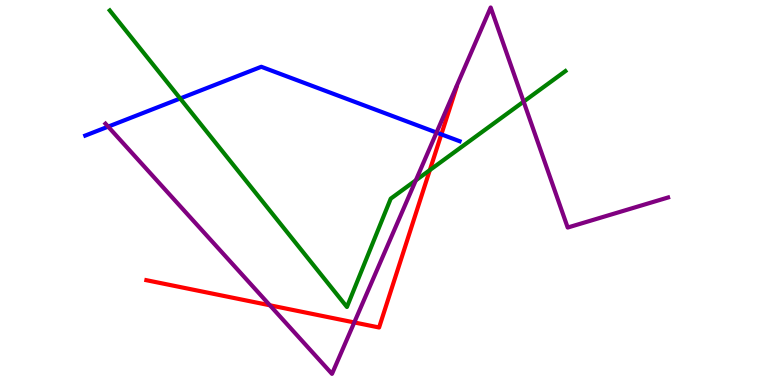[{'lines': ['blue', 'red'], 'intersections': [{'x': 5.69, 'y': 6.51}]}, {'lines': ['green', 'red'], 'intersections': [{'x': 5.55, 'y': 5.58}]}, {'lines': ['purple', 'red'], 'intersections': [{'x': 3.48, 'y': 2.07}, {'x': 4.57, 'y': 1.62}]}, {'lines': ['blue', 'green'], 'intersections': [{'x': 2.32, 'y': 7.44}]}, {'lines': ['blue', 'purple'], 'intersections': [{'x': 1.4, 'y': 6.71}, {'x': 5.63, 'y': 6.56}]}, {'lines': ['green', 'purple'], 'intersections': [{'x': 5.37, 'y': 5.32}, {'x': 6.76, 'y': 7.36}]}]